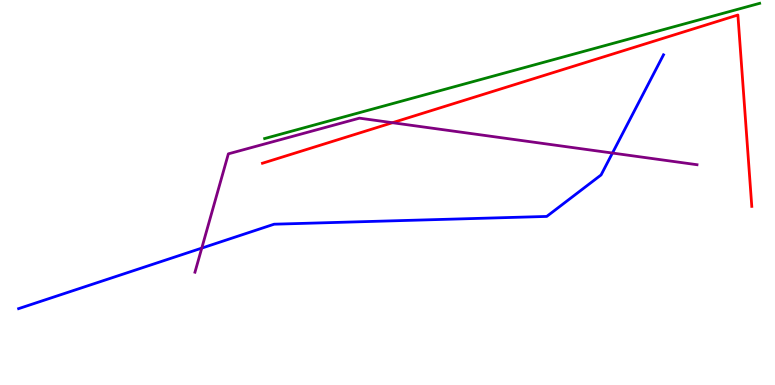[{'lines': ['blue', 'red'], 'intersections': []}, {'lines': ['green', 'red'], 'intersections': []}, {'lines': ['purple', 'red'], 'intersections': [{'x': 5.06, 'y': 6.81}]}, {'lines': ['blue', 'green'], 'intersections': []}, {'lines': ['blue', 'purple'], 'intersections': [{'x': 2.6, 'y': 3.56}, {'x': 7.9, 'y': 6.02}]}, {'lines': ['green', 'purple'], 'intersections': []}]